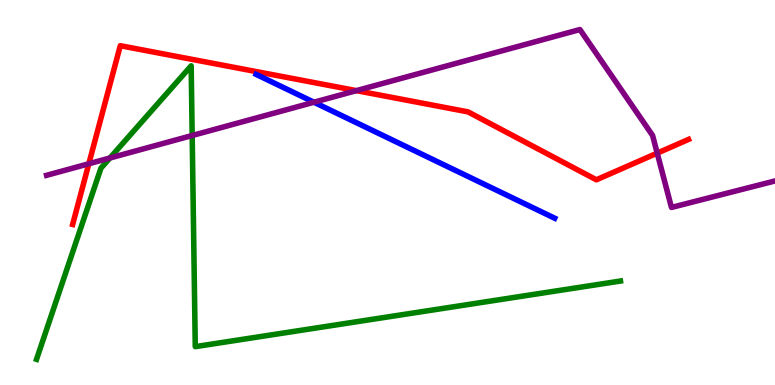[{'lines': ['blue', 'red'], 'intersections': []}, {'lines': ['green', 'red'], 'intersections': []}, {'lines': ['purple', 'red'], 'intersections': [{'x': 1.15, 'y': 5.75}, {'x': 4.6, 'y': 7.65}, {'x': 8.48, 'y': 6.02}]}, {'lines': ['blue', 'green'], 'intersections': []}, {'lines': ['blue', 'purple'], 'intersections': [{'x': 4.05, 'y': 7.34}]}, {'lines': ['green', 'purple'], 'intersections': [{'x': 1.42, 'y': 5.9}, {'x': 2.48, 'y': 6.48}]}]